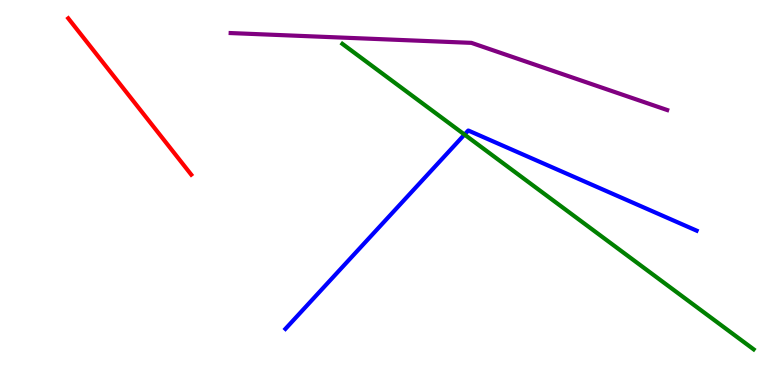[{'lines': ['blue', 'red'], 'intersections': []}, {'lines': ['green', 'red'], 'intersections': []}, {'lines': ['purple', 'red'], 'intersections': []}, {'lines': ['blue', 'green'], 'intersections': [{'x': 5.99, 'y': 6.5}]}, {'lines': ['blue', 'purple'], 'intersections': []}, {'lines': ['green', 'purple'], 'intersections': []}]